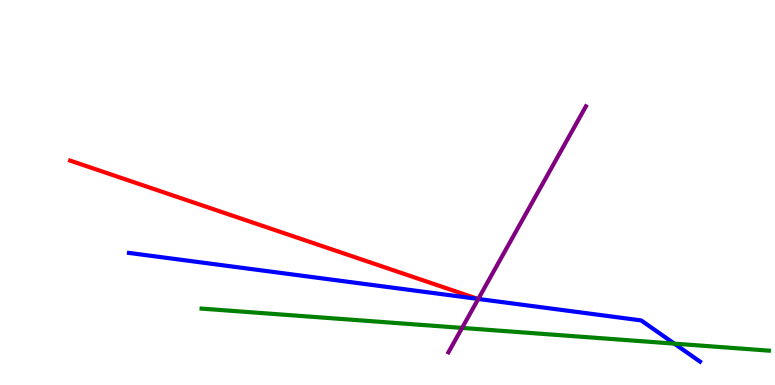[{'lines': ['blue', 'red'], 'intersections': []}, {'lines': ['green', 'red'], 'intersections': []}, {'lines': ['purple', 'red'], 'intersections': []}, {'lines': ['blue', 'green'], 'intersections': [{'x': 8.7, 'y': 1.07}]}, {'lines': ['blue', 'purple'], 'intersections': [{'x': 6.17, 'y': 2.24}]}, {'lines': ['green', 'purple'], 'intersections': [{'x': 5.96, 'y': 1.48}]}]